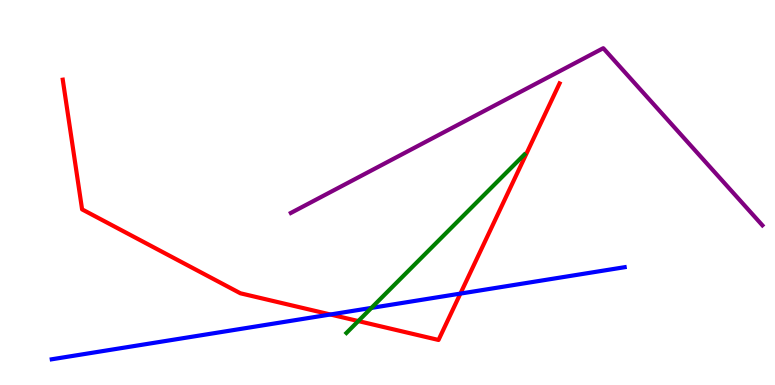[{'lines': ['blue', 'red'], 'intersections': [{'x': 4.26, 'y': 1.83}, {'x': 5.94, 'y': 2.37}]}, {'lines': ['green', 'red'], 'intersections': [{'x': 4.62, 'y': 1.66}]}, {'lines': ['purple', 'red'], 'intersections': []}, {'lines': ['blue', 'green'], 'intersections': [{'x': 4.79, 'y': 2.0}]}, {'lines': ['blue', 'purple'], 'intersections': []}, {'lines': ['green', 'purple'], 'intersections': []}]